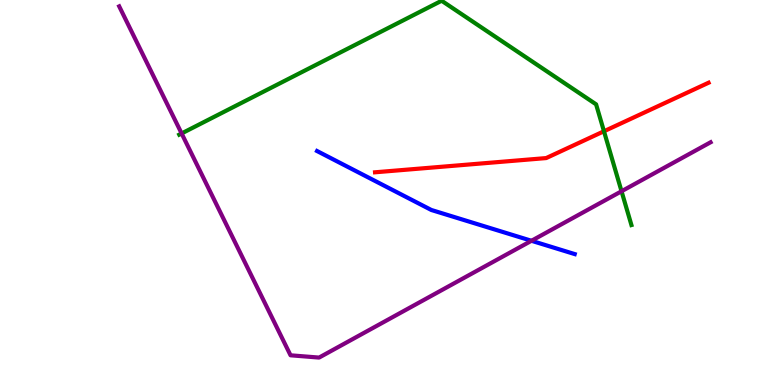[{'lines': ['blue', 'red'], 'intersections': []}, {'lines': ['green', 'red'], 'intersections': [{'x': 7.79, 'y': 6.59}]}, {'lines': ['purple', 'red'], 'intersections': []}, {'lines': ['blue', 'green'], 'intersections': []}, {'lines': ['blue', 'purple'], 'intersections': [{'x': 6.86, 'y': 3.75}]}, {'lines': ['green', 'purple'], 'intersections': [{'x': 2.34, 'y': 6.53}, {'x': 8.02, 'y': 5.03}]}]